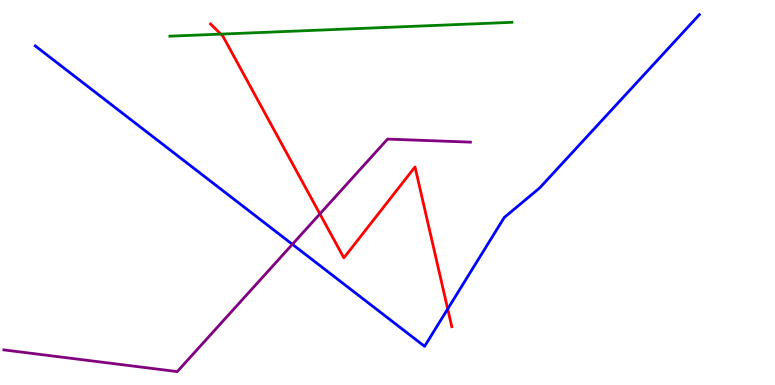[{'lines': ['blue', 'red'], 'intersections': [{'x': 5.78, 'y': 1.98}]}, {'lines': ['green', 'red'], 'intersections': [{'x': 2.85, 'y': 9.11}]}, {'lines': ['purple', 'red'], 'intersections': [{'x': 4.13, 'y': 4.44}]}, {'lines': ['blue', 'green'], 'intersections': []}, {'lines': ['blue', 'purple'], 'intersections': [{'x': 3.77, 'y': 3.65}]}, {'lines': ['green', 'purple'], 'intersections': []}]